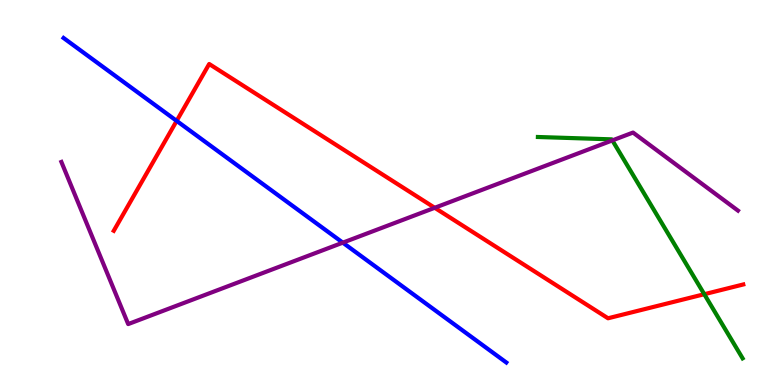[{'lines': ['blue', 'red'], 'intersections': [{'x': 2.28, 'y': 6.86}]}, {'lines': ['green', 'red'], 'intersections': [{'x': 9.09, 'y': 2.36}]}, {'lines': ['purple', 'red'], 'intersections': [{'x': 5.61, 'y': 4.6}]}, {'lines': ['blue', 'green'], 'intersections': []}, {'lines': ['blue', 'purple'], 'intersections': [{'x': 4.42, 'y': 3.7}]}, {'lines': ['green', 'purple'], 'intersections': [{'x': 7.9, 'y': 6.35}]}]